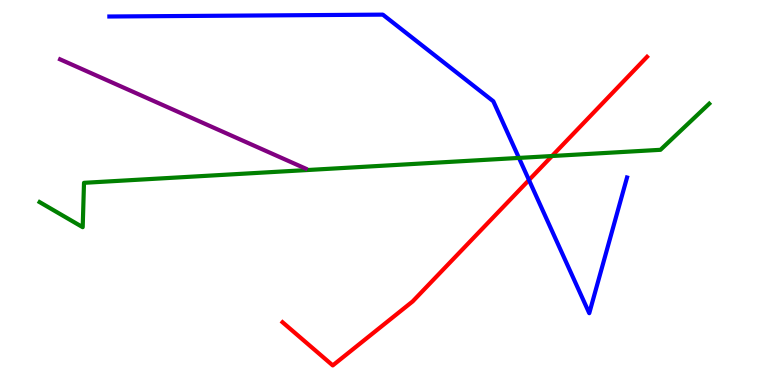[{'lines': ['blue', 'red'], 'intersections': [{'x': 6.83, 'y': 5.32}]}, {'lines': ['green', 'red'], 'intersections': [{'x': 7.12, 'y': 5.95}]}, {'lines': ['purple', 'red'], 'intersections': []}, {'lines': ['blue', 'green'], 'intersections': [{'x': 6.7, 'y': 5.9}]}, {'lines': ['blue', 'purple'], 'intersections': []}, {'lines': ['green', 'purple'], 'intersections': []}]